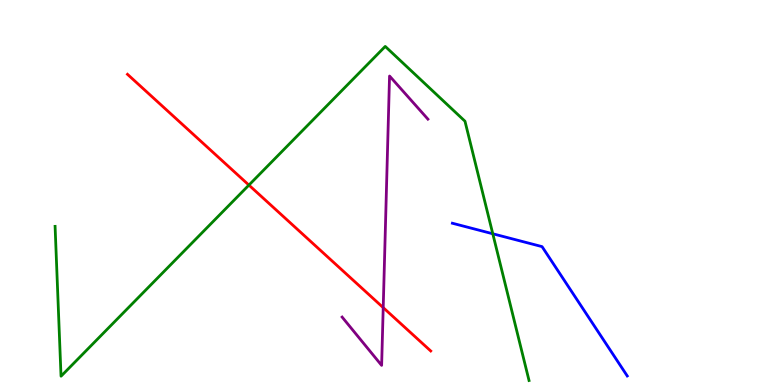[{'lines': ['blue', 'red'], 'intersections': []}, {'lines': ['green', 'red'], 'intersections': [{'x': 3.21, 'y': 5.19}]}, {'lines': ['purple', 'red'], 'intersections': [{'x': 4.94, 'y': 2.01}]}, {'lines': ['blue', 'green'], 'intersections': [{'x': 6.36, 'y': 3.93}]}, {'lines': ['blue', 'purple'], 'intersections': []}, {'lines': ['green', 'purple'], 'intersections': []}]